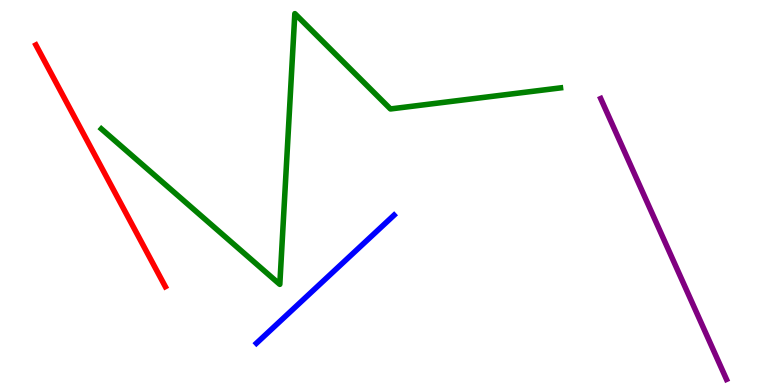[{'lines': ['blue', 'red'], 'intersections': []}, {'lines': ['green', 'red'], 'intersections': []}, {'lines': ['purple', 'red'], 'intersections': []}, {'lines': ['blue', 'green'], 'intersections': []}, {'lines': ['blue', 'purple'], 'intersections': []}, {'lines': ['green', 'purple'], 'intersections': []}]